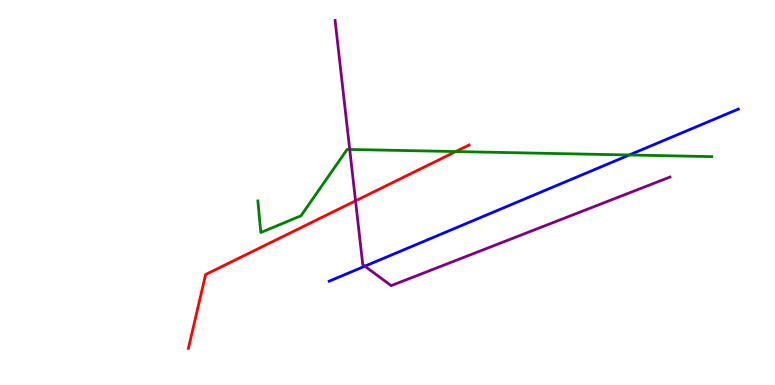[{'lines': ['blue', 'red'], 'intersections': []}, {'lines': ['green', 'red'], 'intersections': [{'x': 5.88, 'y': 6.06}]}, {'lines': ['purple', 'red'], 'intersections': [{'x': 4.59, 'y': 4.78}]}, {'lines': ['blue', 'green'], 'intersections': [{'x': 8.12, 'y': 5.97}]}, {'lines': ['blue', 'purple'], 'intersections': [{'x': 4.71, 'y': 3.09}]}, {'lines': ['green', 'purple'], 'intersections': [{'x': 4.51, 'y': 6.12}]}]